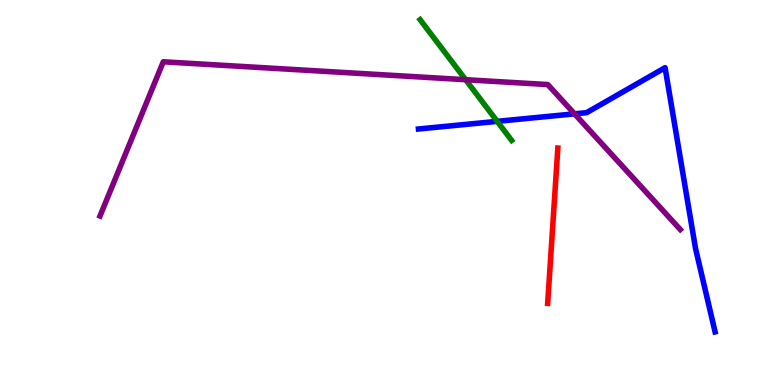[{'lines': ['blue', 'red'], 'intersections': []}, {'lines': ['green', 'red'], 'intersections': []}, {'lines': ['purple', 'red'], 'intersections': []}, {'lines': ['blue', 'green'], 'intersections': [{'x': 6.42, 'y': 6.85}]}, {'lines': ['blue', 'purple'], 'intersections': [{'x': 7.41, 'y': 7.04}]}, {'lines': ['green', 'purple'], 'intersections': [{'x': 6.01, 'y': 7.93}]}]